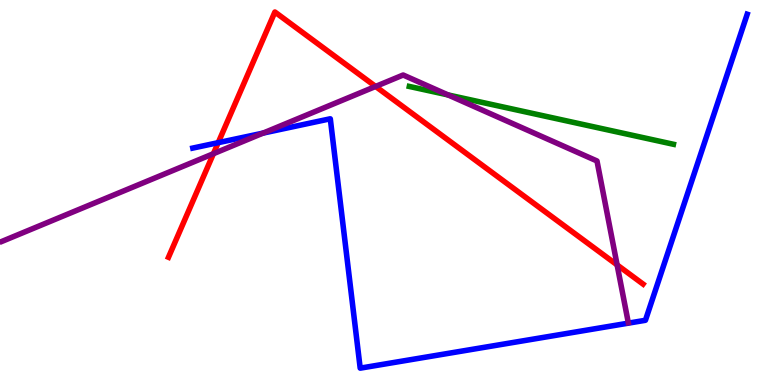[{'lines': ['blue', 'red'], 'intersections': [{'x': 2.82, 'y': 6.29}]}, {'lines': ['green', 'red'], 'intersections': []}, {'lines': ['purple', 'red'], 'intersections': [{'x': 2.75, 'y': 6.01}, {'x': 4.85, 'y': 7.75}, {'x': 7.96, 'y': 3.12}]}, {'lines': ['blue', 'green'], 'intersections': []}, {'lines': ['blue', 'purple'], 'intersections': [{'x': 3.39, 'y': 6.54}]}, {'lines': ['green', 'purple'], 'intersections': [{'x': 5.78, 'y': 7.53}]}]